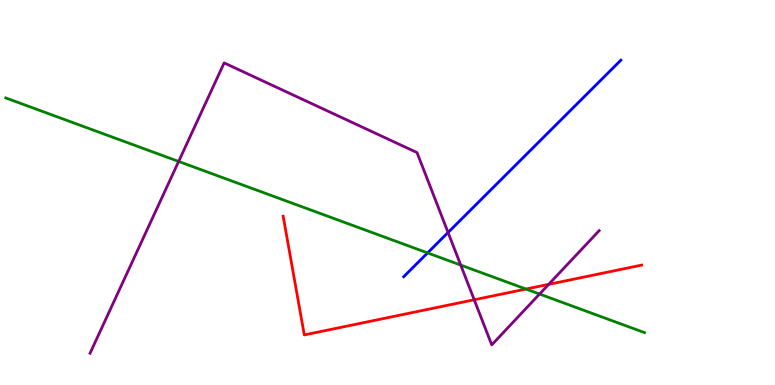[{'lines': ['blue', 'red'], 'intersections': []}, {'lines': ['green', 'red'], 'intersections': [{'x': 6.79, 'y': 2.49}]}, {'lines': ['purple', 'red'], 'intersections': [{'x': 6.12, 'y': 2.21}, {'x': 7.08, 'y': 2.61}]}, {'lines': ['blue', 'green'], 'intersections': [{'x': 5.52, 'y': 3.43}]}, {'lines': ['blue', 'purple'], 'intersections': [{'x': 5.78, 'y': 3.96}]}, {'lines': ['green', 'purple'], 'intersections': [{'x': 2.31, 'y': 5.81}, {'x': 5.95, 'y': 3.11}, {'x': 6.96, 'y': 2.36}]}]